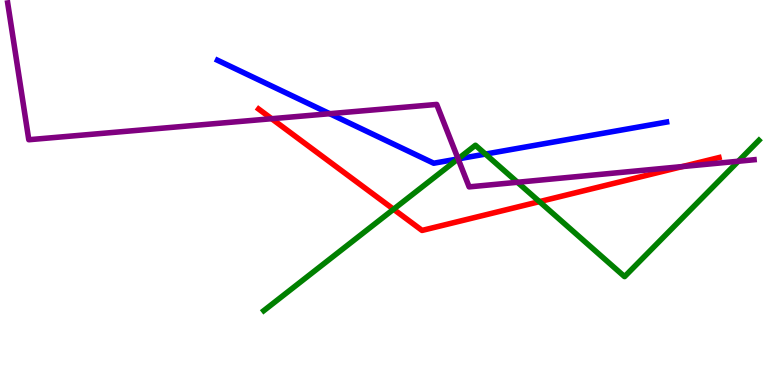[{'lines': ['blue', 'red'], 'intersections': []}, {'lines': ['green', 'red'], 'intersections': [{'x': 5.08, 'y': 4.56}, {'x': 6.96, 'y': 4.76}]}, {'lines': ['purple', 'red'], 'intersections': [{'x': 3.51, 'y': 6.92}, {'x': 8.8, 'y': 5.67}]}, {'lines': ['blue', 'green'], 'intersections': [{'x': 5.91, 'y': 5.87}, {'x': 6.26, 'y': 6.0}]}, {'lines': ['blue', 'purple'], 'intersections': [{'x': 4.25, 'y': 7.05}, {'x': 5.91, 'y': 5.87}]}, {'lines': ['green', 'purple'], 'intersections': [{'x': 5.91, 'y': 5.87}, {'x': 6.68, 'y': 5.27}, {'x': 9.53, 'y': 5.81}]}]